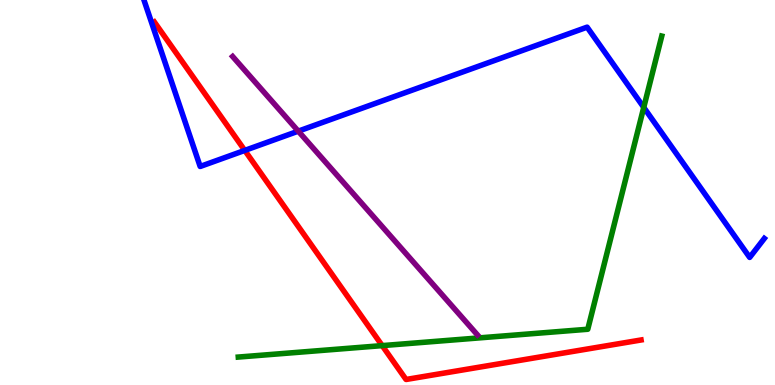[{'lines': ['blue', 'red'], 'intersections': [{'x': 3.16, 'y': 6.09}]}, {'lines': ['green', 'red'], 'intersections': [{'x': 4.93, 'y': 1.02}]}, {'lines': ['purple', 'red'], 'intersections': []}, {'lines': ['blue', 'green'], 'intersections': [{'x': 8.31, 'y': 7.21}]}, {'lines': ['blue', 'purple'], 'intersections': [{'x': 3.85, 'y': 6.59}]}, {'lines': ['green', 'purple'], 'intersections': []}]